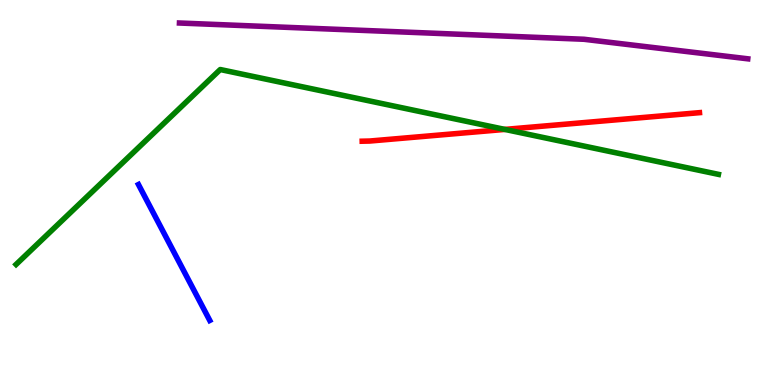[{'lines': ['blue', 'red'], 'intersections': []}, {'lines': ['green', 'red'], 'intersections': [{'x': 6.51, 'y': 6.64}]}, {'lines': ['purple', 'red'], 'intersections': []}, {'lines': ['blue', 'green'], 'intersections': []}, {'lines': ['blue', 'purple'], 'intersections': []}, {'lines': ['green', 'purple'], 'intersections': []}]